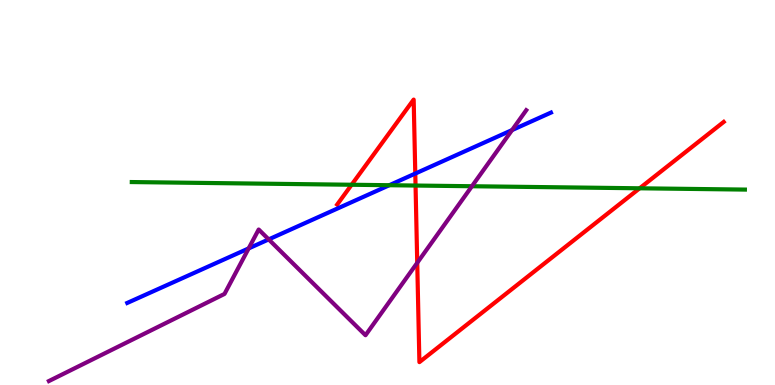[{'lines': ['blue', 'red'], 'intersections': [{'x': 5.36, 'y': 5.49}]}, {'lines': ['green', 'red'], 'intersections': [{'x': 4.54, 'y': 5.2}, {'x': 5.36, 'y': 5.18}, {'x': 8.25, 'y': 5.11}]}, {'lines': ['purple', 'red'], 'intersections': [{'x': 5.38, 'y': 3.17}]}, {'lines': ['blue', 'green'], 'intersections': [{'x': 5.02, 'y': 5.19}]}, {'lines': ['blue', 'purple'], 'intersections': [{'x': 3.21, 'y': 3.55}, {'x': 3.47, 'y': 3.78}, {'x': 6.61, 'y': 6.62}]}, {'lines': ['green', 'purple'], 'intersections': [{'x': 6.09, 'y': 5.16}]}]